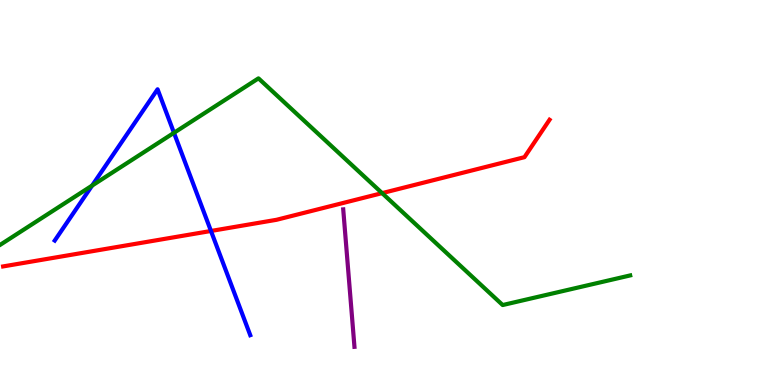[{'lines': ['blue', 'red'], 'intersections': [{'x': 2.72, 'y': 4.0}]}, {'lines': ['green', 'red'], 'intersections': [{'x': 4.93, 'y': 4.98}]}, {'lines': ['purple', 'red'], 'intersections': []}, {'lines': ['blue', 'green'], 'intersections': [{'x': 1.19, 'y': 5.18}, {'x': 2.24, 'y': 6.55}]}, {'lines': ['blue', 'purple'], 'intersections': []}, {'lines': ['green', 'purple'], 'intersections': []}]